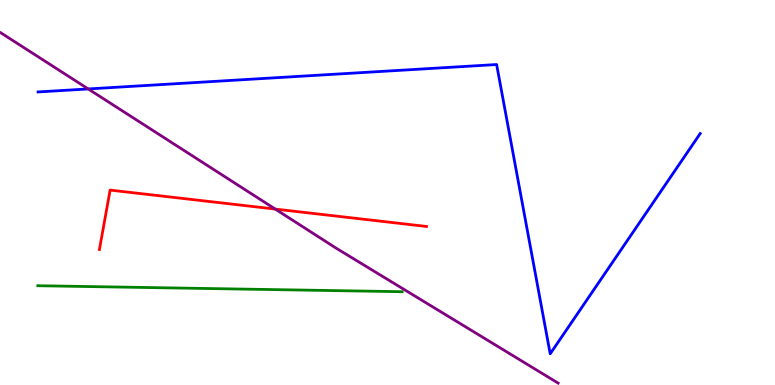[{'lines': ['blue', 'red'], 'intersections': []}, {'lines': ['green', 'red'], 'intersections': []}, {'lines': ['purple', 'red'], 'intersections': [{'x': 3.55, 'y': 4.57}]}, {'lines': ['blue', 'green'], 'intersections': []}, {'lines': ['blue', 'purple'], 'intersections': [{'x': 1.14, 'y': 7.69}]}, {'lines': ['green', 'purple'], 'intersections': []}]